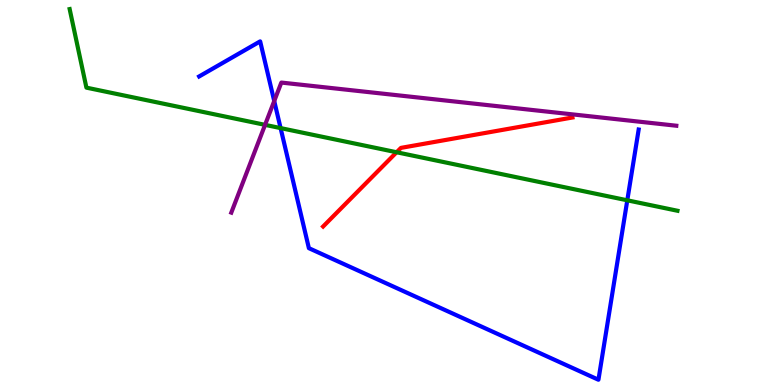[{'lines': ['blue', 'red'], 'intersections': []}, {'lines': ['green', 'red'], 'intersections': [{'x': 5.12, 'y': 6.05}]}, {'lines': ['purple', 'red'], 'intersections': []}, {'lines': ['blue', 'green'], 'intersections': [{'x': 3.62, 'y': 6.67}, {'x': 8.09, 'y': 4.8}]}, {'lines': ['blue', 'purple'], 'intersections': [{'x': 3.54, 'y': 7.38}]}, {'lines': ['green', 'purple'], 'intersections': [{'x': 3.42, 'y': 6.76}]}]